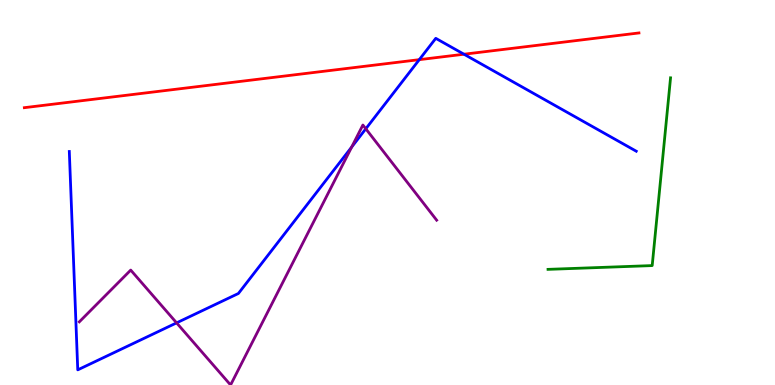[{'lines': ['blue', 'red'], 'intersections': [{'x': 5.41, 'y': 8.45}, {'x': 5.99, 'y': 8.59}]}, {'lines': ['green', 'red'], 'intersections': []}, {'lines': ['purple', 'red'], 'intersections': []}, {'lines': ['blue', 'green'], 'intersections': []}, {'lines': ['blue', 'purple'], 'intersections': [{'x': 2.28, 'y': 1.61}, {'x': 4.54, 'y': 6.18}, {'x': 4.72, 'y': 6.65}]}, {'lines': ['green', 'purple'], 'intersections': []}]